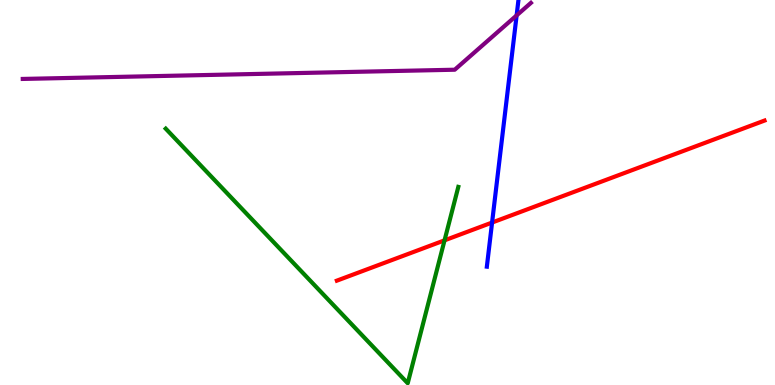[{'lines': ['blue', 'red'], 'intersections': [{'x': 6.35, 'y': 4.22}]}, {'lines': ['green', 'red'], 'intersections': [{'x': 5.74, 'y': 3.76}]}, {'lines': ['purple', 'red'], 'intersections': []}, {'lines': ['blue', 'green'], 'intersections': []}, {'lines': ['blue', 'purple'], 'intersections': [{'x': 6.67, 'y': 9.6}]}, {'lines': ['green', 'purple'], 'intersections': []}]